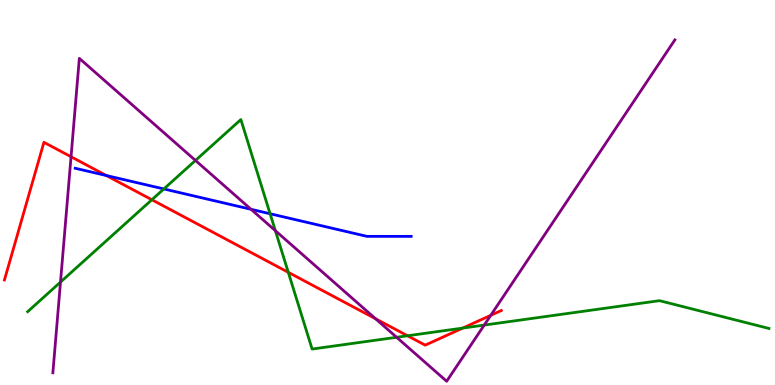[{'lines': ['blue', 'red'], 'intersections': [{'x': 1.37, 'y': 5.44}]}, {'lines': ['green', 'red'], 'intersections': [{'x': 1.96, 'y': 4.81}, {'x': 3.72, 'y': 2.93}, {'x': 5.26, 'y': 1.28}, {'x': 5.97, 'y': 1.48}]}, {'lines': ['purple', 'red'], 'intersections': [{'x': 0.917, 'y': 5.93}, {'x': 4.85, 'y': 1.72}, {'x': 6.33, 'y': 1.81}]}, {'lines': ['blue', 'green'], 'intersections': [{'x': 2.11, 'y': 5.09}, {'x': 3.49, 'y': 4.45}]}, {'lines': ['blue', 'purple'], 'intersections': [{'x': 3.24, 'y': 4.56}]}, {'lines': ['green', 'purple'], 'intersections': [{'x': 0.781, 'y': 2.67}, {'x': 2.52, 'y': 5.83}, {'x': 3.55, 'y': 4.01}, {'x': 5.12, 'y': 1.24}, {'x': 6.25, 'y': 1.56}]}]